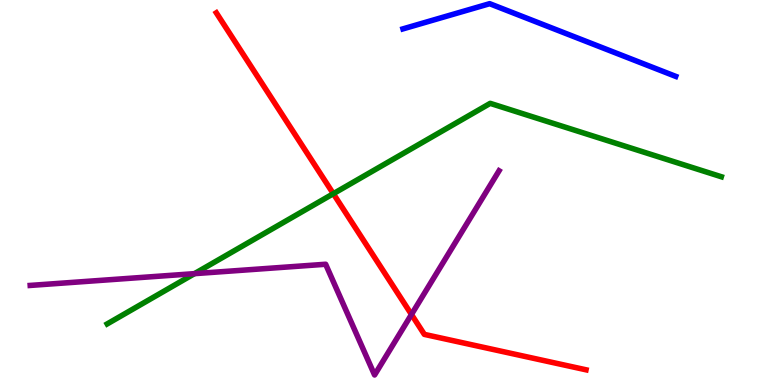[{'lines': ['blue', 'red'], 'intersections': []}, {'lines': ['green', 'red'], 'intersections': [{'x': 4.3, 'y': 4.97}]}, {'lines': ['purple', 'red'], 'intersections': [{'x': 5.31, 'y': 1.83}]}, {'lines': ['blue', 'green'], 'intersections': []}, {'lines': ['blue', 'purple'], 'intersections': []}, {'lines': ['green', 'purple'], 'intersections': [{'x': 2.51, 'y': 2.89}]}]